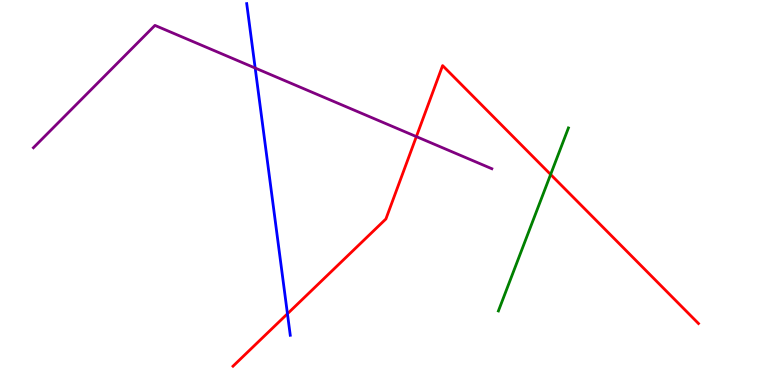[{'lines': ['blue', 'red'], 'intersections': [{'x': 3.71, 'y': 1.85}]}, {'lines': ['green', 'red'], 'intersections': [{'x': 7.1, 'y': 5.47}]}, {'lines': ['purple', 'red'], 'intersections': [{'x': 5.37, 'y': 6.45}]}, {'lines': ['blue', 'green'], 'intersections': []}, {'lines': ['blue', 'purple'], 'intersections': [{'x': 3.29, 'y': 8.23}]}, {'lines': ['green', 'purple'], 'intersections': []}]